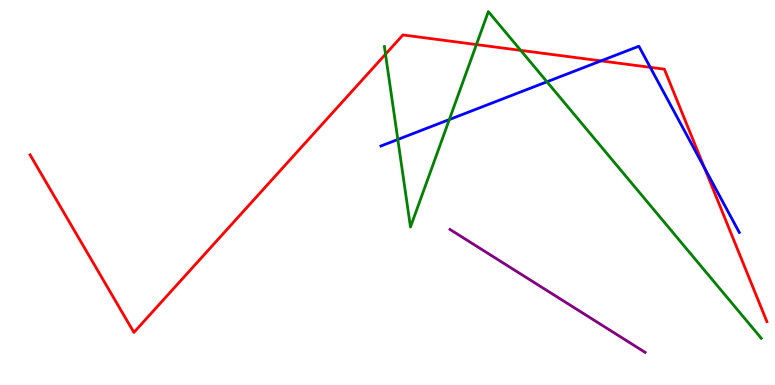[{'lines': ['blue', 'red'], 'intersections': [{'x': 7.75, 'y': 8.42}, {'x': 8.39, 'y': 8.25}, {'x': 9.09, 'y': 5.64}]}, {'lines': ['green', 'red'], 'intersections': [{'x': 4.97, 'y': 8.59}, {'x': 6.15, 'y': 8.84}, {'x': 6.72, 'y': 8.69}]}, {'lines': ['purple', 'red'], 'intersections': []}, {'lines': ['blue', 'green'], 'intersections': [{'x': 5.13, 'y': 6.38}, {'x': 5.8, 'y': 6.89}, {'x': 7.06, 'y': 7.88}]}, {'lines': ['blue', 'purple'], 'intersections': []}, {'lines': ['green', 'purple'], 'intersections': []}]